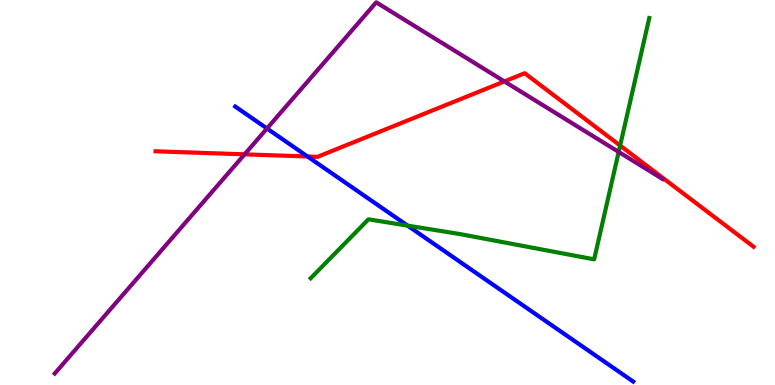[{'lines': ['blue', 'red'], 'intersections': [{'x': 3.97, 'y': 5.94}]}, {'lines': ['green', 'red'], 'intersections': [{'x': 8.0, 'y': 6.22}]}, {'lines': ['purple', 'red'], 'intersections': [{'x': 3.16, 'y': 5.99}, {'x': 6.51, 'y': 7.88}]}, {'lines': ['blue', 'green'], 'intersections': [{'x': 5.26, 'y': 4.14}]}, {'lines': ['blue', 'purple'], 'intersections': [{'x': 3.44, 'y': 6.66}]}, {'lines': ['green', 'purple'], 'intersections': [{'x': 7.98, 'y': 6.05}]}]